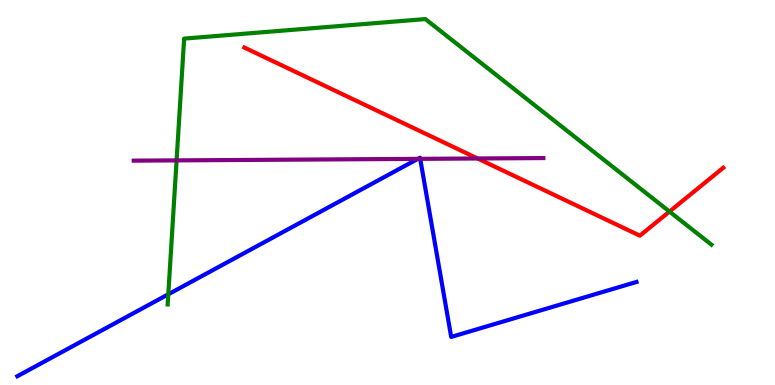[{'lines': ['blue', 'red'], 'intersections': []}, {'lines': ['green', 'red'], 'intersections': [{'x': 8.64, 'y': 4.5}]}, {'lines': ['purple', 'red'], 'intersections': [{'x': 6.16, 'y': 5.88}]}, {'lines': ['blue', 'green'], 'intersections': [{'x': 2.17, 'y': 2.36}]}, {'lines': ['blue', 'purple'], 'intersections': [{'x': 5.39, 'y': 5.87}, {'x': 5.42, 'y': 5.87}]}, {'lines': ['green', 'purple'], 'intersections': [{'x': 2.28, 'y': 5.83}]}]